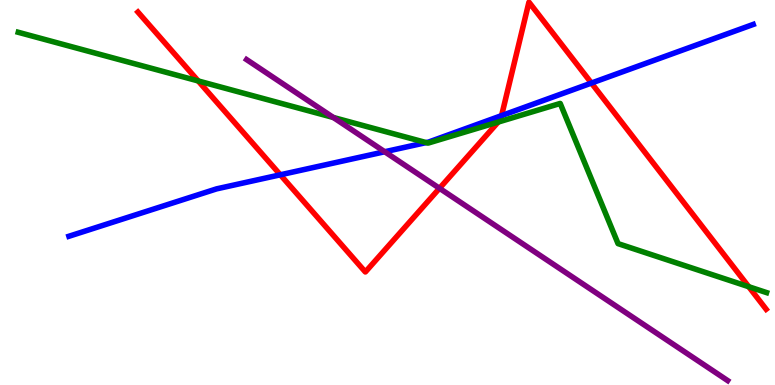[{'lines': ['blue', 'red'], 'intersections': [{'x': 3.62, 'y': 5.46}, {'x': 6.47, 'y': 7.0}, {'x': 7.63, 'y': 7.84}]}, {'lines': ['green', 'red'], 'intersections': [{'x': 2.56, 'y': 7.9}, {'x': 6.43, 'y': 6.83}, {'x': 9.66, 'y': 2.55}]}, {'lines': ['purple', 'red'], 'intersections': [{'x': 5.67, 'y': 5.11}]}, {'lines': ['blue', 'green'], 'intersections': [{'x': 5.5, 'y': 6.3}]}, {'lines': ['blue', 'purple'], 'intersections': [{'x': 4.96, 'y': 6.06}]}, {'lines': ['green', 'purple'], 'intersections': [{'x': 4.3, 'y': 6.95}]}]